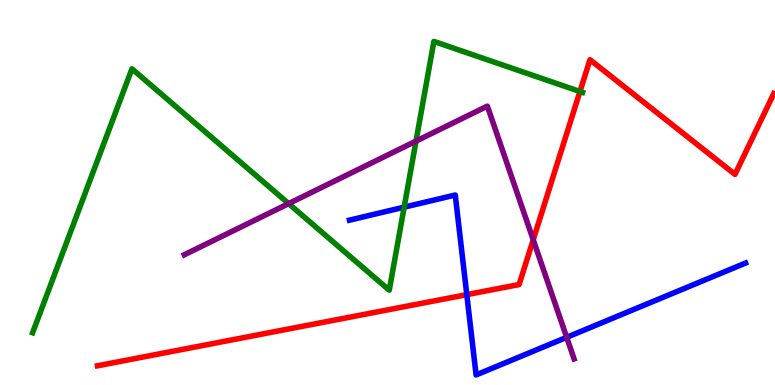[{'lines': ['blue', 'red'], 'intersections': [{'x': 6.02, 'y': 2.35}]}, {'lines': ['green', 'red'], 'intersections': [{'x': 7.48, 'y': 7.62}]}, {'lines': ['purple', 'red'], 'intersections': [{'x': 6.88, 'y': 3.77}]}, {'lines': ['blue', 'green'], 'intersections': [{'x': 5.21, 'y': 4.62}]}, {'lines': ['blue', 'purple'], 'intersections': [{'x': 7.31, 'y': 1.24}]}, {'lines': ['green', 'purple'], 'intersections': [{'x': 3.72, 'y': 4.71}, {'x': 5.37, 'y': 6.33}]}]